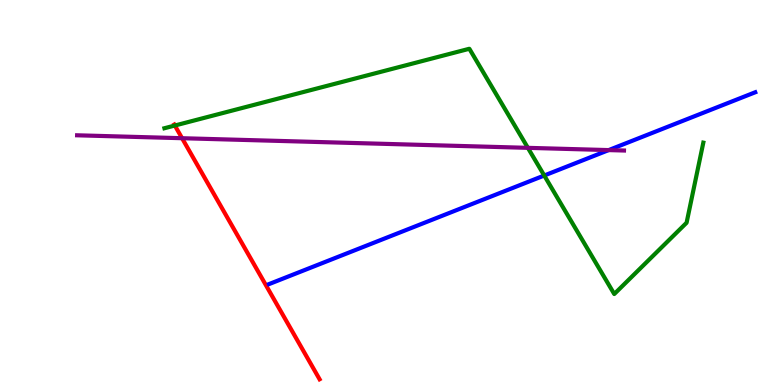[{'lines': ['blue', 'red'], 'intersections': []}, {'lines': ['green', 'red'], 'intersections': [{'x': 2.26, 'y': 6.74}]}, {'lines': ['purple', 'red'], 'intersections': [{'x': 2.35, 'y': 6.41}]}, {'lines': ['blue', 'green'], 'intersections': [{'x': 7.02, 'y': 5.44}]}, {'lines': ['blue', 'purple'], 'intersections': [{'x': 7.85, 'y': 6.1}]}, {'lines': ['green', 'purple'], 'intersections': [{'x': 6.81, 'y': 6.16}]}]